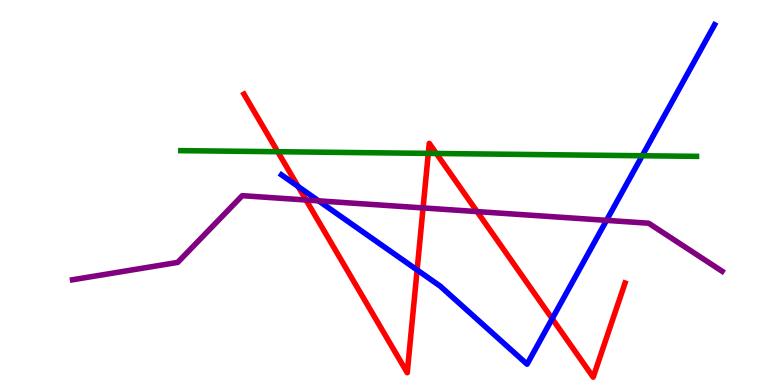[{'lines': ['blue', 'red'], 'intersections': [{'x': 3.85, 'y': 5.16}, {'x': 5.38, 'y': 2.99}, {'x': 7.13, 'y': 1.72}]}, {'lines': ['green', 'red'], 'intersections': [{'x': 3.58, 'y': 6.06}, {'x': 5.53, 'y': 6.02}, {'x': 5.63, 'y': 6.01}]}, {'lines': ['purple', 'red'], 'intersections': [{'x': 3.95, 'y': 4.81}, {'x': 5.46, 'y': 4.6}, {'x': 6.16, 'y': 4.5}]}, {'lines': ['blue', 'green'], 'intersections': [{'x': 8.29, 'y': 5.95}]}, {'lines': ['blue', 'purple'], 'intersections': [{'x': 4.11, 'y': 4.78}, {'x': 7.83, 'y': 4.28}]}, {'lines': ['green', 'purple'], 'intersections': []}]